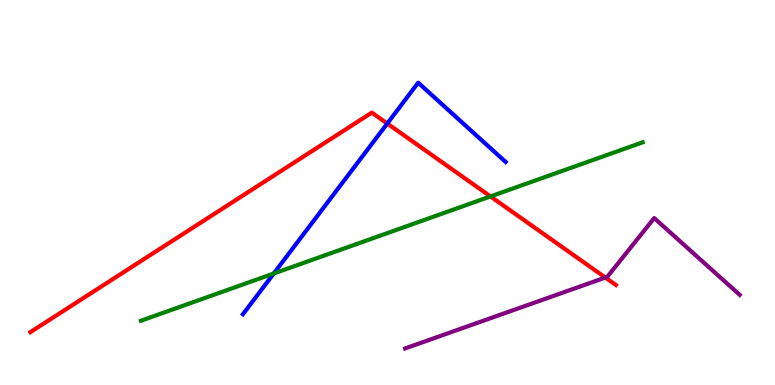[{'lines': ['blue', 'red'], 'intersections': [{'x': 5.0, 'y': 6.79}]}, {'lines': ['green', 'red'], 'intersections': [{'x': 6.33, 'y': 4.9}]}, {'lines': ['purple', 'red'], 'intersections': [{'x': 7.81, 'y': 2.79}]}, {'lines': ['blue', 'green'], 'intersections': [{'x': 3.53, 'y': 2.9}]}, {'lines': ['blue', 'purple'], 'intersections': []}, {'lines': ['green', 'purple'], 'intersections': []}]